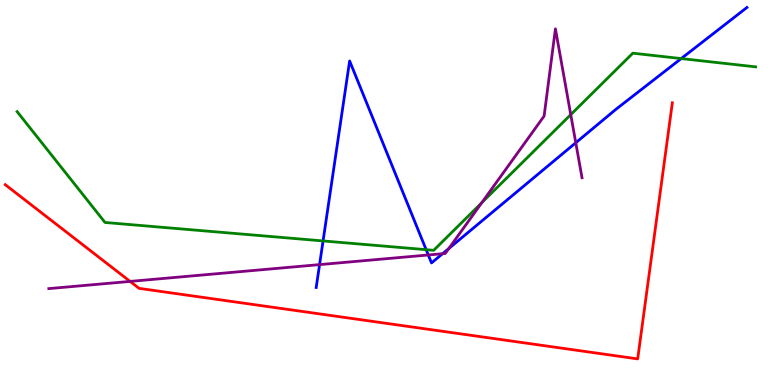[{'lines': ['blue', 'red'], 'intersections': []}, {'lines': ['green', 'red'], 'intersections': []}, {'lines': ['purple', 'red'], 'intersections': [{'x': 1.68, 'y': 2.69}]}, {'lines': ['blue', 'green'], 'intersections': [{'x': 4.17, 'y': 3.74}, {'x': 5.5, 'y': 3.52}, {'x': 8.79, 'y': 8.48}]}, {'lines': ['blue', 'purple'], 'intersections': [{'x': 4.12, 'y': 3.13}, {'x': 5.53, 'y': 3.38}, {'x': 5.71, 'y': 3.41}, {'x': 5.79, 'y': 3.55}, {'x': 7.43, 'y': 6.29}]}, {'lines': ['green', 'purple'], 'intersections': [{'x': 6.22, 'y': 4.74}, {'x': 7.36, 'y': 7.02}]}]